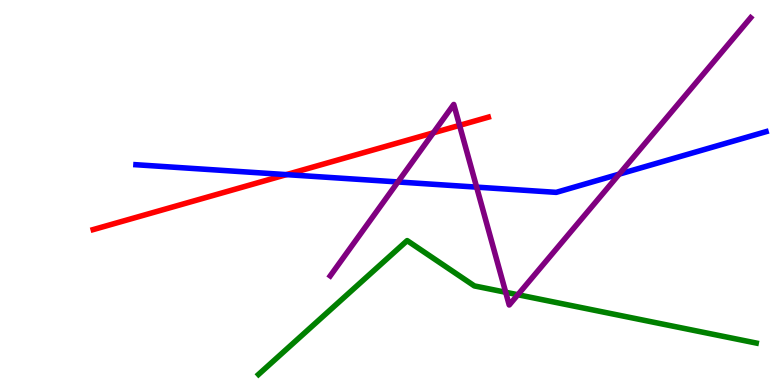[{'lines': ['blue', 'red'], 'intersections': [{'x': 3.7, 'y': 5.46}]}, {'lines': ['green', 'red'], 'intersections': []}, {'lines': ['purple', 'red'], 'intersections': [{'x': 5.59, 'y': 6.55}, {'x': 5.93, 'y': 6.74}]}, {'lines': ['blue', 'green'], 'intersections': []}, {'lines': ['blue', 'purple'], 'intersections': [{'x': 5.13, 'y': 5.27}, {'x': 6.15, 'y': 5.14}, {'x': 7.99, 'y': 5.48}]}, {'lines': ['green', 'purple'], 'intersections': [{'x': 6.53, 'y': 2.41}, {'x': 6.68, 'y': 2.34}]}]